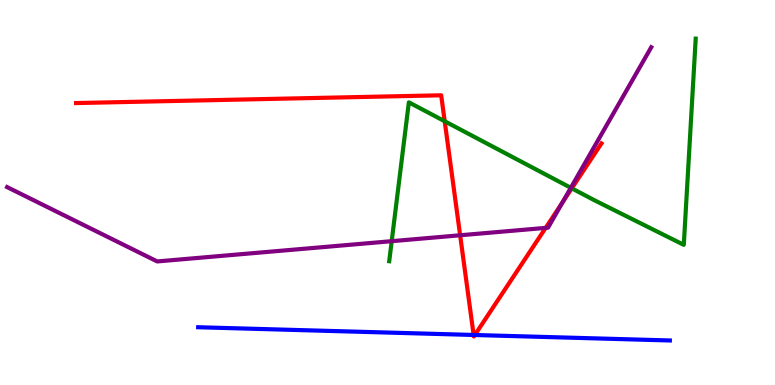[{'lines': ['blue', 'red'], 'intersections': [{'x': 6.11, 'y': 1.3}, {'x': 6.13, 'y': 1.3}]}, {'lines': ['green', 'red'], 'intersections': [{'x': 5.74, 'y': 6.85}, {'x': 7.38, 'y': 5.11}]}, {'lines': ['purple', 'red'], 'intersections': [{'x': 5.94, 'y': 3.89}, {'x': 7.04, 'y': 4.08}, {'x': 7.26, 'y': 4.74}]}, {'lines': ['blue', 'green'], 'intersections': []}, {'lines': ['blue', 'purple'], 'intersections': []}, {'lines': ['green', 'purple'], 'intersections': [{'x': 5.05, 'y': 3.74}, {'x': 7.37, 'y': 5.12}]}]